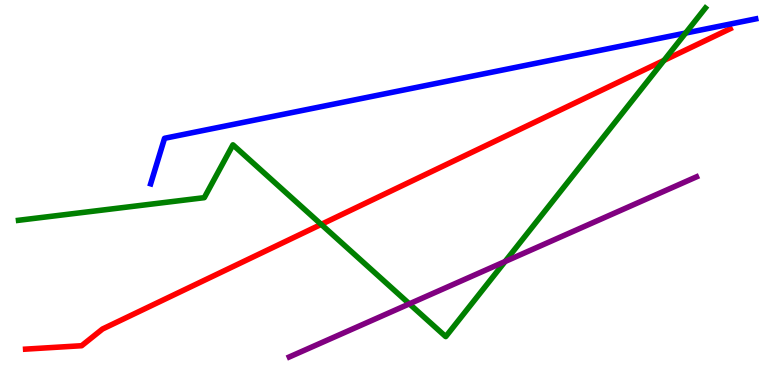[{'lines': ['blue', 'red'], 'intersections': []}, {'lines': ['green', 'red'], 'intersections': [{'x': 4.14, 'y': 4.17}, {'x': 8.57, 'y': 8.43}]}, {'lines': ['purple', 'red'], 'intersections': []}, {'lines': ['blue', 'green'], 'intersections': [{'x': 8.85, 'y': 9.14}]}, {'lines': ['blue', 'purple'], 'intersections': []}, {'lines': ['green', 'purple'], 'intersections': [{'x': 5.28, 'y': 2.11}, {'x': 6.52, 'y': 3.21}]}]